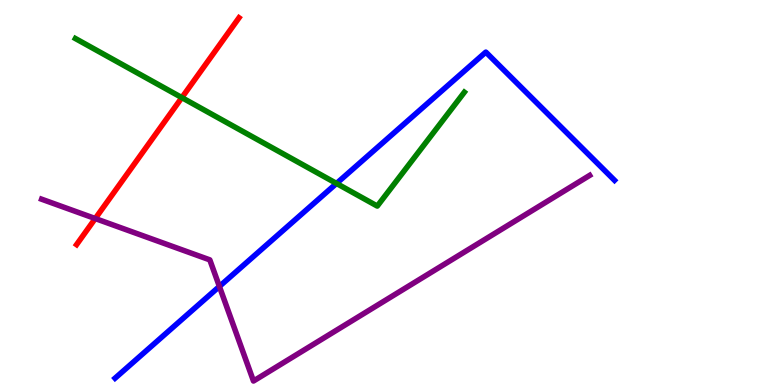[{'lines': ['blue', 'red'], 'intersections': []}, {'lines': ['green', 'red'], 'intersections': [{'x': 2.35, 'y': 7.46}]}, {'lines': ['purple', 'red'], 'intersections': [{'x': 1.23, 'y': 4.32}]}, {'lines': ['blue', 'green'], 'intersections': [{'x': 4.34, 'y': 5.24}]}, {'lines': ['blue', 'purple'], 'intersections': [{'x': 2.83, 'y': 2.56}]}, {'lines': ['green', 'purple'], 'intersections': []}]